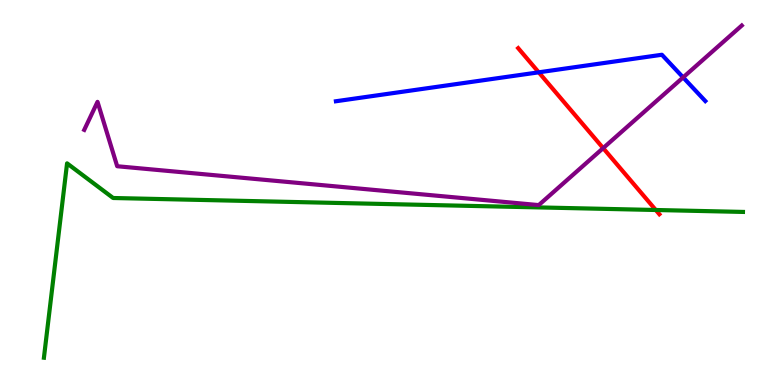[{'lines': ['blue', 'red'], 'intersections': [{'x': 6.95, 'y': 8.12}]}, {'lines': ['green', 'red'], 'intersections': [{'x': 8.46, 'y': 4.55}]}, {'lines': ['purple', 'red'], 'intersections': [{'x': 7.78, 'y': 6.15}]}, {'lines': ['blue', 'green'], 'intersections': []}, {'lines': ['blue', 'purple'], 'intersections': [{'x': 8.81, 'y': 7.99}]}, {'lines': ['green', 'purple'], 'intersections': []}]